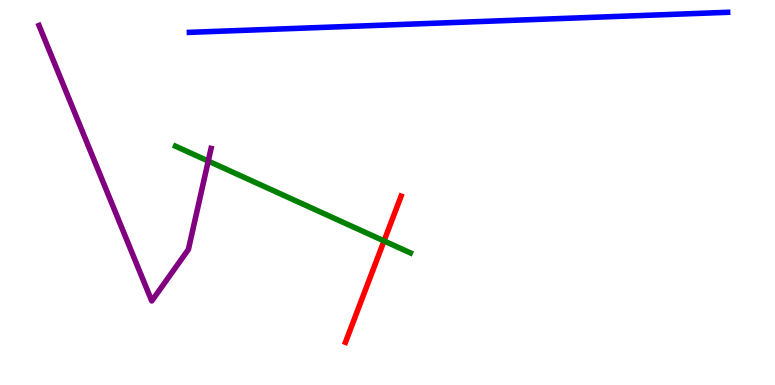[{'lines': ['blue', 'red'], 'intersections': []}, {'lines': ['green', 'red'], 'intersections': [{'x': 4.96, 'y': 3.74}]}, {'lines': ['purple', 'red'], 'intersections': []}, {'lines': ['blue', 'green'], 'intersections': []}, {'lines': ['blue', 'purple'], 'intersections': []}, {'lines': ['green', 'purple'], 'intersections': [{'x': 2.69, 'y': 5.82}]}]